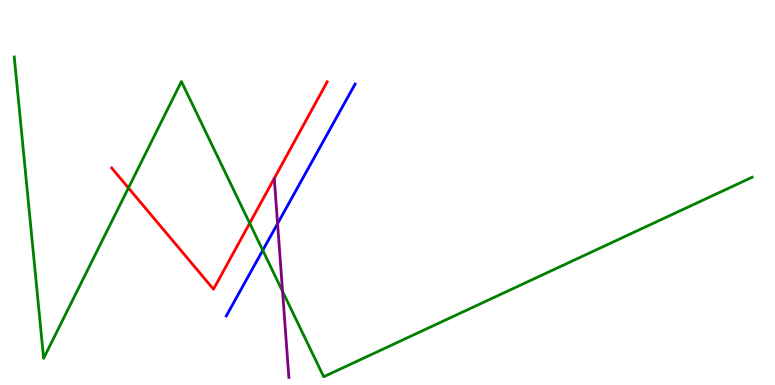[{'lines': ['blue', 'red'], 'intersections': []}, {'lines': ['green', 'red'], 'intersections': [{'x': 1.66, 'y': 5.12}, {'x': 3.22, 'y': 4.2}]}, {'lines': ['purple', 'red'], 'intersections': []}, {'lines': ['blue', 'green'], 'intersections': [{'x': 3.39, 'y': 3.5}]}, {'lines': ['blue', 'purple'], 'intersections': [{'x': 3.58, 'y': 4.19}]}, {'lines': ['green', 'purple'], 'intersections': [{'x': 3.65, 'y': 2.43}]}]